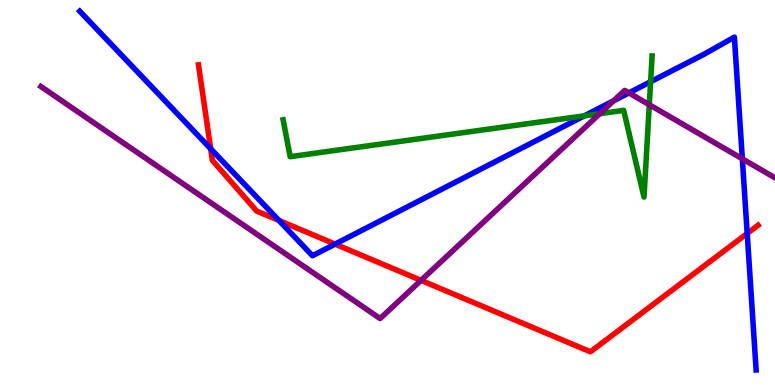[{'lines': ['blue', 'red'], 'intersections': [{'x': 2.72, 'y': 6.14}, {'x': 3.6, 'y': 4.27}, {'x': 4.32, 'y': 3.66}, {'x': 9.64, 'y': 3.94}]}, {'lines': ['green', 'red'], 'intersections': []}, {'lines': ['purple', 'red'], 'intersections': [{'x': 5.43, 'y': 2.72}]}, {'lines': ['blue', 'green'], 'intersections': [{'x': 7.54, 'y': 6.99}, {'x': 8.4, 'y': 7.88}]}, {'lines': ['blue', 'purple'], 'intersections': [{'x': 7.92, 'y': 7.38}, {'x': 8.12, 'y': 7.59}, {'x': 9.58, 'y': 5.87}]}, {'lines': ['green', 'purple'], 'intersections': [{'x': 7.74, 'y': 7.05}, {'x': 8.38, 'y': 7.28}]}]